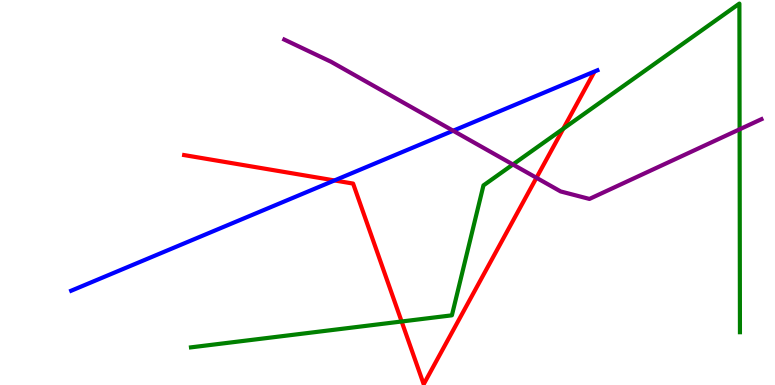[{'lines': ['blue', 'red'], 'intersections': [{'x': 4.32, 'y': 5.31}]}, {'lines': ['green', 'red'], 'intersections': [{'x': 5.18, 'y': 1.65}, {'x': 7.27, 'y': 6.66}]}, {'lines': ['purple', 'red'], 'intersections': [{'x': 6.92, 'y': 5.38}]}, {'lines': ['blue', 'green'], 'intersections': []}, {'lines': ['blue', 'purple'], 'intersections': [{'x': 5.85, 'y': 6.6}]}, {'lines': ['green', 'purple'], 'intersections': [{'x': 6.62, 'y': 5.73}, {'x': 9.54, 'y': 6.64}]}]